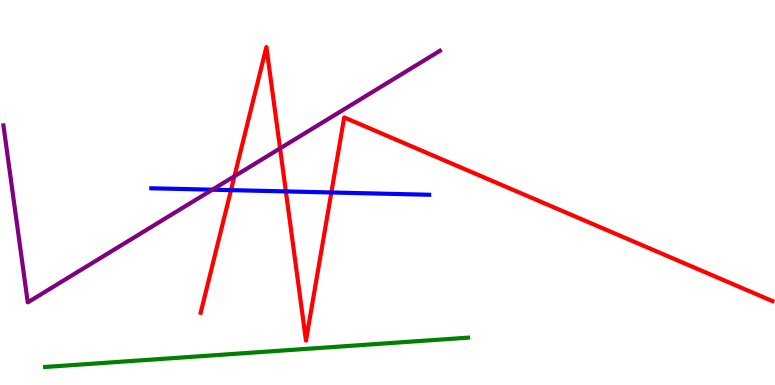[{'lines': ['blue', 'red'], 'intersections': [{'x': 2.98, 'y': 5.06}, {'x': 3.69, 'y': 5.03}, {'x': 4.28, 'y': 5.0}]}, {'lines': ['green', 'red'], 'intersections': []}, {'lines': ['purple', 'red'], 'intersections': [{'x': 3.03, 'y': 5.42}, {'x': 3.61, 'y': 6.15}]}, {'lines': ['blue', 'green'], 'intersections': []}, {'lines': ['blue', 'purple'], 'intersections': [{'x': 2.74, 'y': 5.07}]}, {'lines': ['green', 'purple'], 'intersections': []}]